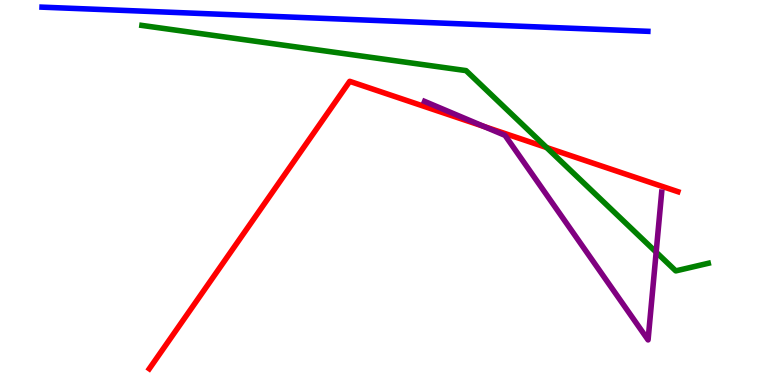[{'lines': ['blue', 'red'], 'intersections': []}, {'lines': ['green', 'red'], 'intersections': [{'x': 7.05, 'y': 6.17}]}, {'lines': ['purple', 'red'], 'intersections': [{'x': 6.24, 'y': 6.72}]}, {'lines': ['blue', 'green'], 'intersections': []}, {'lines': ['blue', 'purple'], 'intersections': []}, {'lines': ['green', 'purple'], 'intersections': [{'x': 8.47, 'y': 3.45}]}]